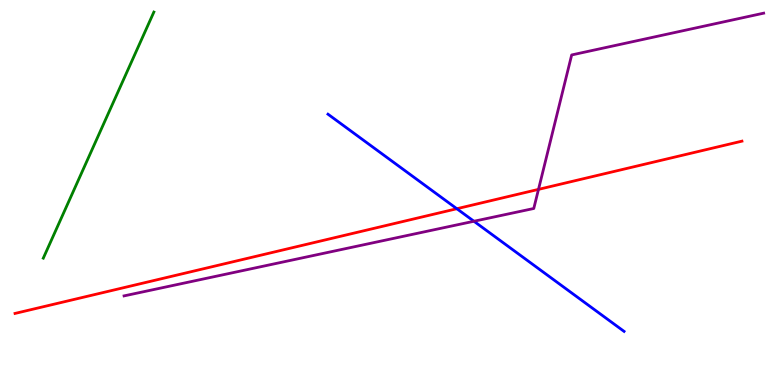[{'lines': ['blue', 'red'], 'intersections': [{'x': 5.89, 'y': 4.58}]}, {'lines': ['green', 'red'], 'intersections': []}, {'lines': ['purple', 'red'], 'intersections': [{'x': 6.95, 'y': 5.08}]}, {'lines': ['blue', 'green'], 'intersections': []}, {'lines': ['blue', 'purple'], 'intersections': [{'x': 6.12, 'y': 4.25}]}, {'lines': ['green', 'purple'], 'intersections': []}]